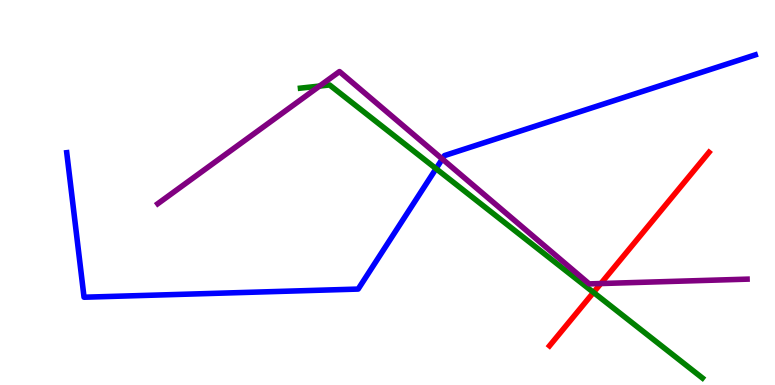[{'lines': ['blue', 'red'], 'intersections': []}, {'lines': ['green', 'red'], 'intersections': [{'x': 7.66, 'y': 2.4}]}, {'lines': ['purple', 'red'], 'intersections': [{'x': 7.75, 'y': 2.64}]}, {'lines': ['blue', 'green'], 'intersections': [{'x': 5.63, 'y': 5.62}]}, {'lines': ['blue', 'purple'], 'intersections': [{'x': 5.71, 'y': 5.87}]}, {'lines': ['green', 'purple'], 'intersections': [{'x': 4.12, 'y': 7.76}]}]